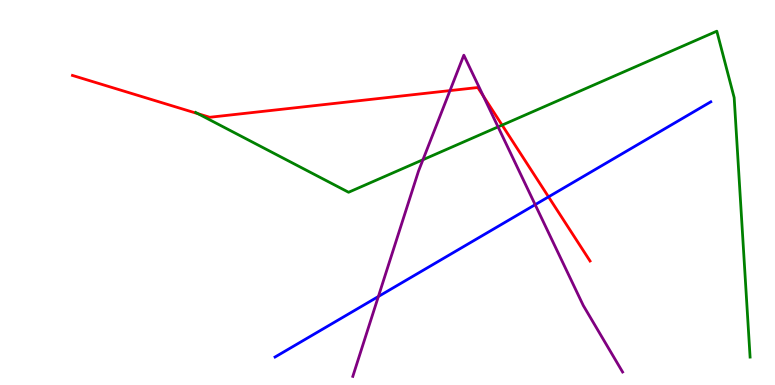[{'lines': ['blue', 'red'], 'intersections': [{'x': 7.08, 'y': 4.89}]}, {'lines': ['green', 'red'], 'intersections': [{'x': 2.56, 'y': 7.05}, {'x': 6.48, 'y': 6.75}]}, {'lines': ['purple', 'red'], 'intersections': [{'x': 5.81, 'y': 7.65}, {'x': 6.24, 'y': 7.5}]}, {'lines': ['blue', 'green'], 'intersections': []}, {'lines': ['blue', 'purple'], 'intersections': [{'x': 4.88, 'y': 2.3}, {'x': 6.91, 'y': 4.68}]}, {'lines': ['green', 'purple'], 'intersections': [{'x': 5.46, 'y': 5.85}, {'x': 6.43, 'y': 6.7}]}]